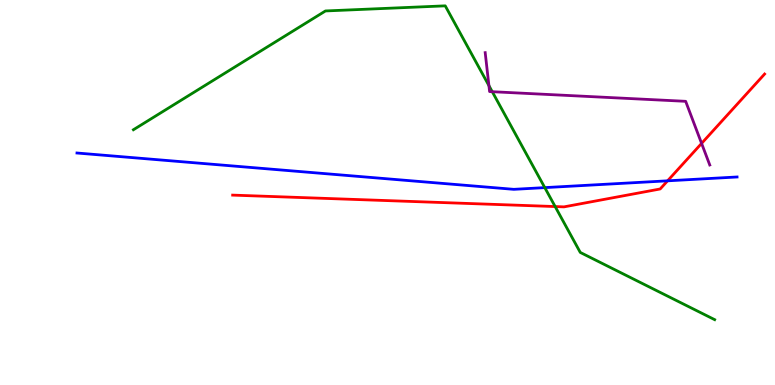[{'lines': ['blue', 'red'], 'intersections': [{'x': 8.61, 'y': 5.3}]}, {'lines': ['green', 'red'], 'intersections': [{'x': 7.16, 'y': 4.63}]}, {'lines': ['purple', 'red'], 'intersections': [{'x': 9.05, 'y': 6.28}]}, {'lines': ['blue', 'green'], 'intersections': [{'x': 7.03, 'y': 5.13}]}, {'lines': ['blue', 'purple'], 'intersections': []}, {'lines': ['green', 'purple'], 'intersections': [{'x': 6.31, 'y': 7.78}, {'x': 6.35, 'y': 7.62}]}]